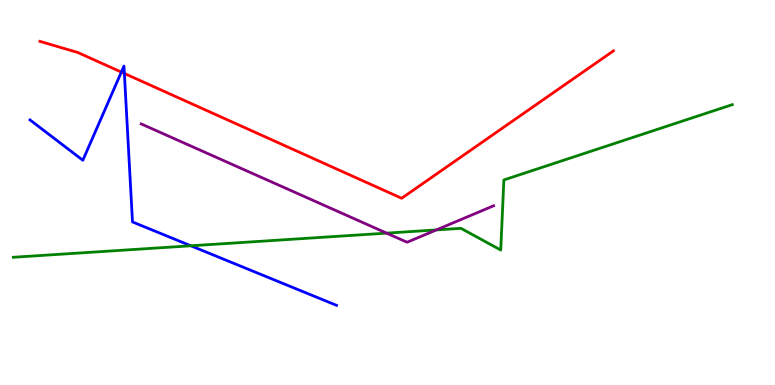[{'lines': ['blue', 'red'], 'intersections': [{'x': 1.57, 'y': 8.13}, {'x': 1.6, 'y': 8.09}]}, {'lines': ['green', 'red'], 'intersections': []}, {'lines': ['purple', 'red'], 'intersections': []}, {'lines': ['blue', 'green'], 'intersections': [{'x': 2.46, 'y': 3.62}]}, {'lines': ['blue', 'purple'], 'intersections': []}, {'lines': ['green', 'purple'], 'intersections': [{'x': 4.99, 'y': 3.94}, {'x': 5.63, 'y': 4.03}]}]